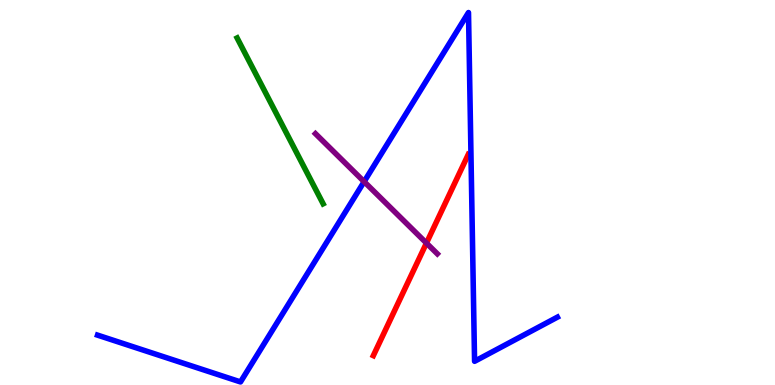[{'lines': ['blue', 'red'], 'intersections': []}, {'lines': ['green', 'red'], 'intersections': []}, {'lines': ['purple', 'red'], 'intersections': [{'x': 5.5, 'y': 3.69}]}, {'lines': ['blue', 'green'], 'intersections': []}, {'lines': ['blue', 'purple'], 'intersections': [{'x': 4.7, 'y': 5.28}]}, {'lines': ['green', 'purple'], 'intersections': []}]